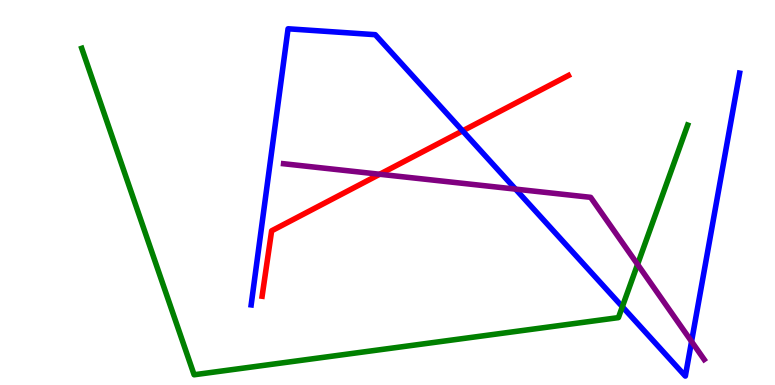[{'lines': ['blue', 'red'], 'intersections': [{'x': 5.97, 'y': 6.6}]}, {'lines': ['green', 'red'], 'intersections': []}, {'lines': ['purple', 'red'], 'intersections': [{'x': 4.9, 'y': 5.47}]}, {'lines': ['blue', 'green'], 'intersections': [{'x': 8.03, 'y': 2.03}]}, {'lines': ['blue', 'purple'], 'intersections': [{'x': 6.65, 'y': 5.09}, {'x': 8.92, 'y': 1.13}]}, {'lines': ['green', 'purple'], 'intersections': [{'x': 8.23, 'y': 3.13}]}]